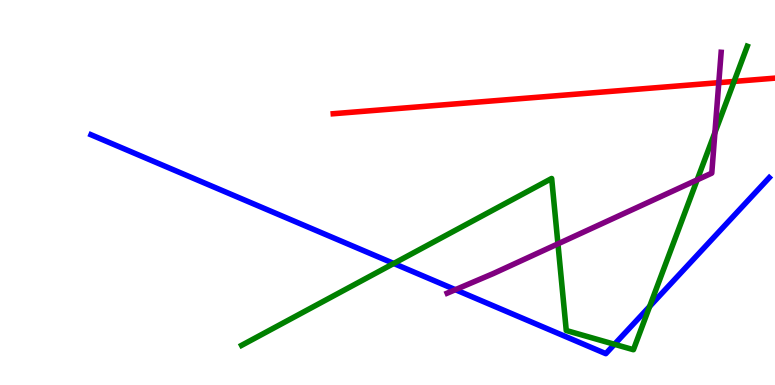[{'lines': ['blue', 'red'], 'intersections': []}, {'lines': ['green', 'red'], 'intersections': [{'x': 9.47, 'y': 7.88}]}, {'lines': ['purple', 'red'], 'intersections': [{'x': 9.27, 'y': 7.85}]}, {'lines': ['blue', 'green'], 'intersections': [{'x': 5.08, 'y': 3.16}, {'x': 7.93, 'y': 1.06}, {'x': 8.38, 'y': 2.04}]}, {'lines': ['blue', 'purple'], 'intersections': [{'x': 5.88, 'y': 2.48}]}, {'lines': ['green', 'purple'], 'intersections': [{'x': 7.2, 'y': 3.67}, {'x': 9.0, 'y': 5.33}, {'x': 9.22, 'y': 6.56}]}]